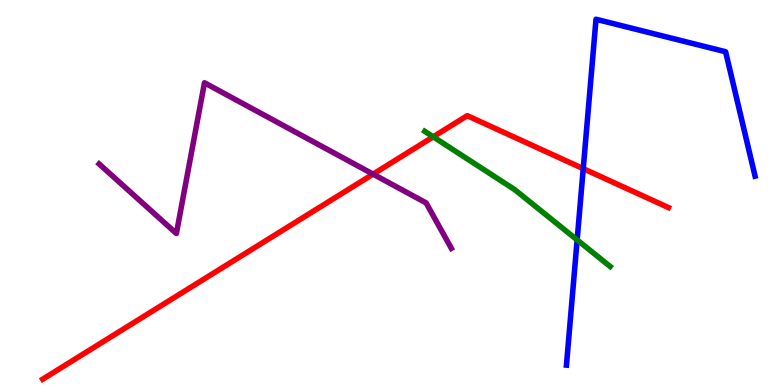[{'lines': ['blue', 'red'], 'intersections': [{'x': 7.53, 'y': 5.62}]}, {'lines': ['green', 'red'], 'intersections': [{'x': 5.59, 'y': 6.45}]}, {'lines': ['purple', 'red'], 'intersections': [{'x': 4.81, 'y': 5.48}]}, {'lines': ['blue', 'green'], 'intersections': [{'x': 7.45, 'y': 3.77}]}, {'lines': ['blue', 'purple'], 'intersections': []}, {'lines': ['green', 'purple'], 'intersections': []}]